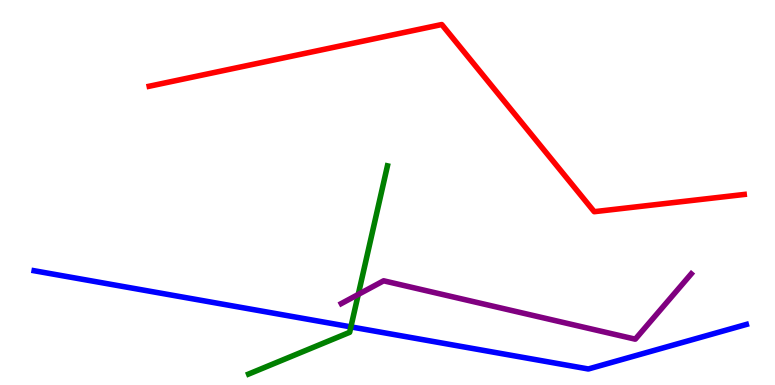[{'lines': ['blue', 'red'], 'intersections': []}, {'lines': ['green', 'red'], 'intersections': []}, {'lines': ['purple', 'red'], 'intersections': []}, {'lines': ['blue', 'green'], 'intersections': [{'x': 4.53, 'y': 1.51}]}, {'lines': ['blue', 'purple'], 'intersections': []}, {'lines': ['green', 'purple'], 'intersections': [{'x': 4.62, 'y': 2.35}]}]